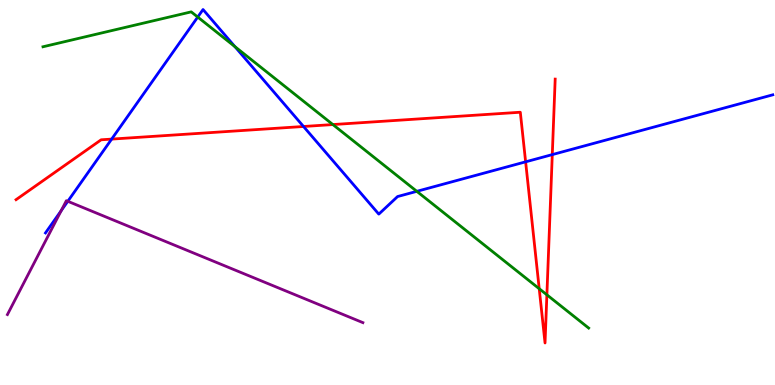[{'lines': ['blue', 'red'], 'intersections': [{'x': 1.44, 'y': 6.39}, {'x': 3.92, 'y': 6.71}, {'x': 6.78, 'y': 5.8}, {'x': 7.13, 'y': 5.98}]}, {'lines': ['green', 'red'], 'intersections': [{'x': 4.3, 'y': 6.76}, {'x': 6.96, 'y': 2.5}, {'x': 7.06, 'y': 2.34}]}, {'lines': ['purple', 'red'], 'intersections': []}, {'lines': ['blue', 'green'], 'intersections': [{'x': 2.55, 'y': 9.56}, {'x': 3.03, 'y': 8.79}, {'x': 5.38, 'y': 5.03}]}, {'lines': ['blue', 'purple'], 'intersections': [{'x': 0.79, 'y': 4.53}, {'x': 0.875, 'y': 4.77}]}, {'lines': ['green', 'purple'], 'intersections': []}]